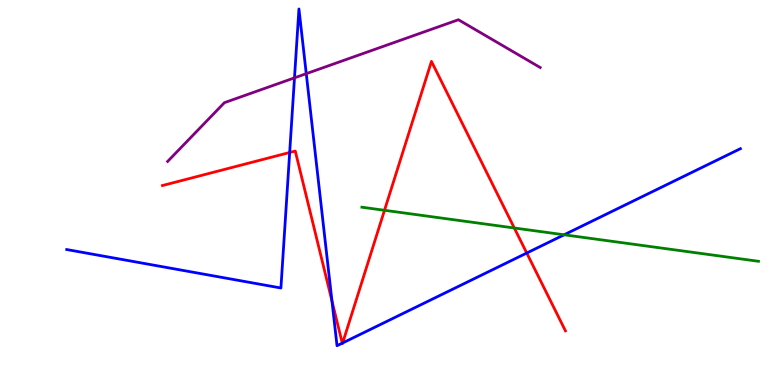[{'lines': ['blue', 'red'], 'intersections': [{'x': 3.74, 'y': 6.04}, {'x': 4.28, 'y': 2.18}, {'x': 4.42, 'y': 1.09}, {'x': 4.42, 'y': 1.09}, {'x': 6.8, 'y': 3.43}]}, {'lines': ['green', 'red'], 'intersections': [{'x': 4.96, 'y': 4.54}, {'x': 6.64, 'y': 4.08}]}, {'lines': ['purple', 'red'], 'intersections': []}, {'lines': ['blue', 'green'], 'intersections': [{'x': 7.28, 'y': 3.9}]}, {'lines': ['blue', 'purple'], 'intersections': [{'x': 3.8, 'y': 7.98}, {'x': 3.95, 'y': 8.09}]}, {'lines': ['green', 'purple'], 'intersections': []}]